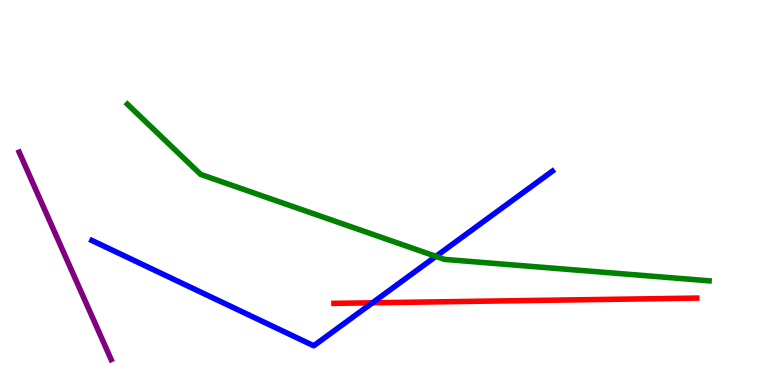[{'lines': ['blue', 'red'], 'intersections': [{'x': 4.81, 'y': 2.14}]}, {'lines': ['green', 'red'], 'intersections': []}, {'lines': ['purple', 'red'], 'intersections': []}, {'lines': ['blue', 'green'], 'intersections': [{'x': 5.62, 'y': 3.34}]}, {'lines': ['blue', 'purple'], 'intersections': []}, {'lines': ['green', 'purple'], 'intersections': []}]